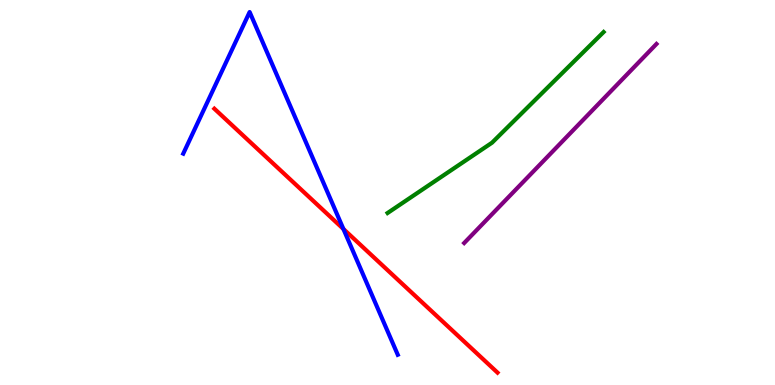[{'lines': ['blue', 'red'], 'intersections': [{'x': 4.43, 'y': 4.05}]}, {'lines': ['green', 'red'], 'intersections': []}, {'lines': ['purple', 'red'], 'intersections': []}, {'lines': ['blue', 'green'], 'intersections': []}, {'lines': ['blue', 'purple'], 'intersections': []}, {'lines': ['green', 'purple'], 'intersections': []}]